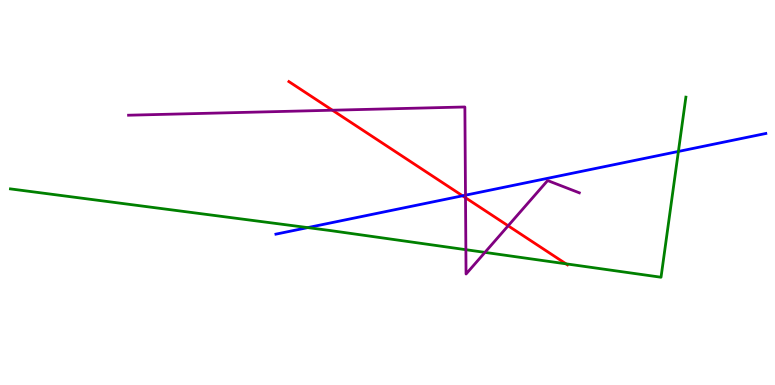[{'lines': ['blue', 'red'], 'intersections': [{'x': 5.97, 'y': 4.91}]}, {'lines': ['green', 'red'], 'intersections': [{'x': 7.3, 'y': 3.15}]}, {'lines': ['purple', 'red'], 'intersections': [{'x': 4.29, 'y': 7.14}, {'x': 6.01, 'y': 4.86}, {'x': 6.56, 'y': 4.14}]}, {'lines': ['blue', 'green'], 'intersections': [{'x': 3.97, 'y': 4.09}, {'x': 8.75, 'y': 6.07}]}, {'lines': ['blue', 'purple'], 'intersections': [{'x': 6.01, 'y': 4.93}]}, {'lines': ['green', 'purple'], 'intersections': [{'x': 6.01, 'y': 3.51}, {'x': 6.26, 'y': 3.44}]}]